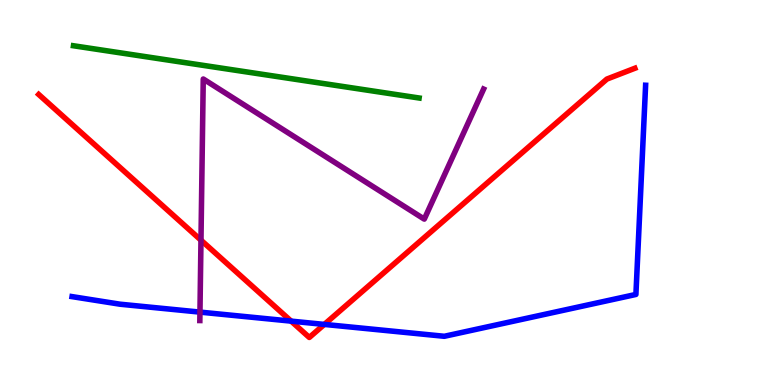[{'lines': ['blue', 'red'], 'intersections': [{'x': 3.76, 'y': 1.66}, {'x': 4.18, 'y': 1.57}]}, {'lines': ['green', 'red'], 'intersections': []}, {'lines': ['purple', 'red'], 'intersections': [{'x': 2.59, 'y': 3.76}]}, {'lines': ['blue', 'green'], 'intersections': []}, {'lines': ['blue', 'purple'], 'intersections': [{'x': 2.58, 'y': 1.89}]}, {'lines': ['green', 'purple'], 'intersections': []}]